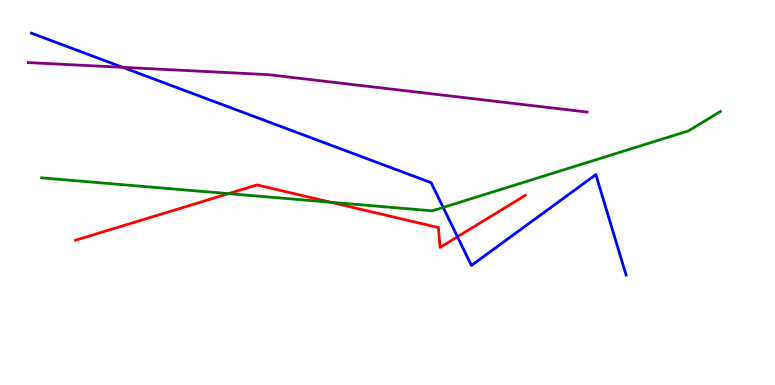[{'lines': ['blue', 'red'], 'intersections': [{'x': 5.9, 'y': 3.85}]}, {'lines': ['green', 'red'], 'intersections': [{'x': 2.95, 'y': 4.97}, {'x': 4.27, 'y': 4.75}]}, {'lines': ['purple', 'red'], 'intersections': []}, {'lines': ['blue', 'green'], 'intersections': [{'x': 5.72, 'y': 4.61}]}, {'lines': ['blue', 'purple'], 'intersections': [{'x': 1.58, 'y': 8.25}]}, {'lines': ['green', 'purple'], 'intersections': []}]